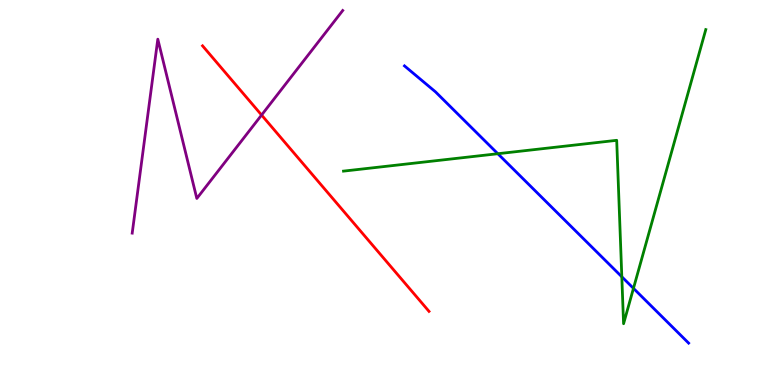[{'lines': ['blue', 'red'], 'intersections': []}, {'lines': ['green', 'red'], 'intersections': []}, {'lines': ['purple', 'red'], 'intersections': [{'x': 3.38, 'y': 7.01}]}, {'lines': ['blue', 'green'], 'intersections': [{'x': 6.42, 'y': 6.01}, {'x': 8.02, 'y': 2.81}, {'x': 8.17, 'y': 2.51}]}, {'lines': ['blue', 'purple'], 'intersections': []}, {'lines': ['green', 'purple'], 'intersections': []}]